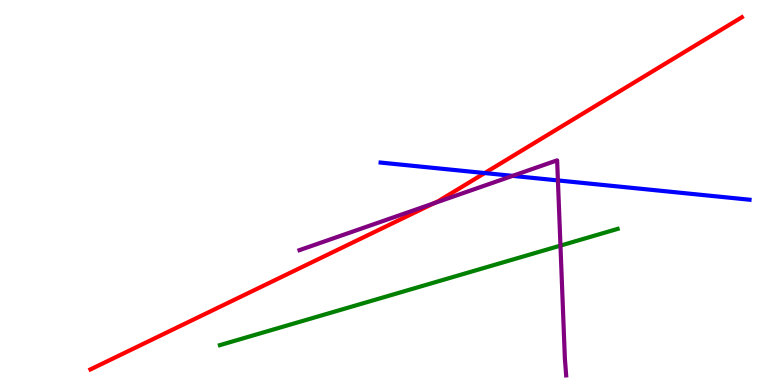[{'lines': ['blue', 'red'], 'intersections': [{'x': 6.25, 'y': 5.51}]}, {'lines': ['green', 'red'], 'intersections': []}, {'lines': ['purple', 'red'], 'intersections': [{'x': 5.6, 'y': 4.72}]}, {'lines': ['blue', 'green'], 'intersections': []}, {'lines': ['blue', 'purple'], 'intersections': [{'x': 6.61, 'y': 5.43}, {'x': 7.2, 'y': 5.31}]}, {'lines': ['green', 'purple'], 'intersections': [{'x': 7.23, 'y': 3.62}]}]